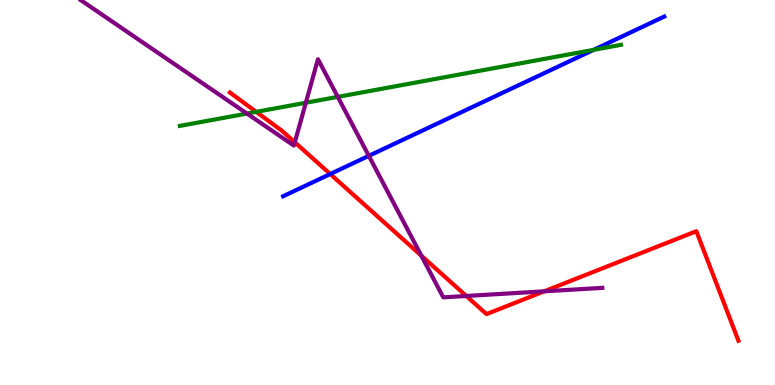[{'lines': ['blue', 'red'], 'intersections': [{'x': 4.26, 'y': 5.48}]}, {'lines': ['green', 'red'], 'intersections': [{'x': 3.31, 'y': 7.09}]}, {'lines': ['purple', 'red'], 'intersections': [{'x': 3.8, 'y': 6.3}, {'x': 5.44, 'y': 3.36}, {'x': 6.02, 'y': 2.31}, {'x': 7.02, 'y': 2.43}]}, {'lines': ['blue', 'green'], 'intersections': [{'x': 7.66, 'y': 8.71}]}, {'lines': ['blue', 'purple'], 'intersections': [{'x': 4.76, 'y': 5.95}]}, {'lines': ['green', 'purple'], 'intersections': [{'x': 3.19, 'y': 7.05}, {'x': 3.95, 'y': 7.33}, {'x': 4.36, 'y': 7.48}]}]